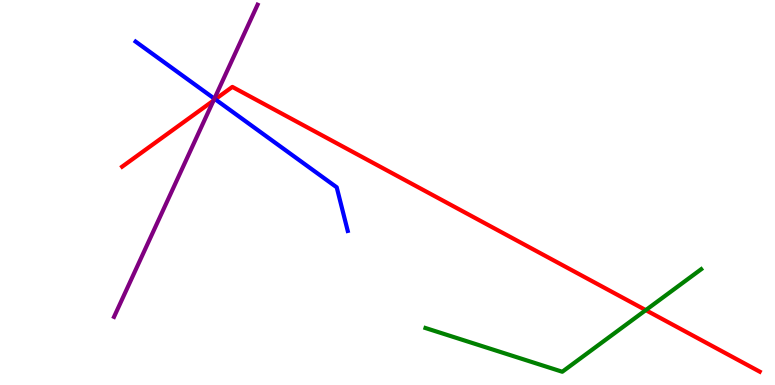[{'lines': ['blue', 'red'], 'intersections': [{'x': 2.78, 'y': 7.42}]}, {'lines': ['green', 'red'], 'intersections': [{'x': 8.33, 'y': 1.94}]}, {'lines': ['purple', 'red'], 'intersections': [{'x': 2.76, 'y': 7.39}]}, {'lines': ['blue', 'green'], 'intersections': []}, {'lines': ['blue', 'purple'], 'intersections': [{'x': 2.77, 'y': 7.44}]}, {'lines': ['green', 'purple'], 'intersections': []}]